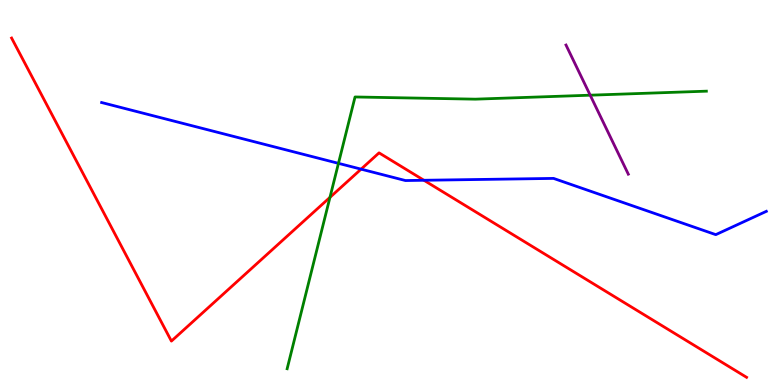[{'lines': ['blue', 'red'], 'intersections': [{'x': 4.66, 'y': 5.61}, {'x': 5.47, 'y': 5.32}]}, {'lines': ['green', 'red'], 'intersections': [{'x': 4.26, 'y': 4.87}]}, {'lines': ['purple', 'red'], 'intersections': []}, {'lines': ['blue', 'green'], 'intersections': [{'x': 4.37, 'y': 5.76}]}, {'lines': ['blue', 'purple'], 'intersections': []}, {'lines': ['green', 'purple'], 'intersections': [{'x': 7.62, 'y': 7.53}]}]